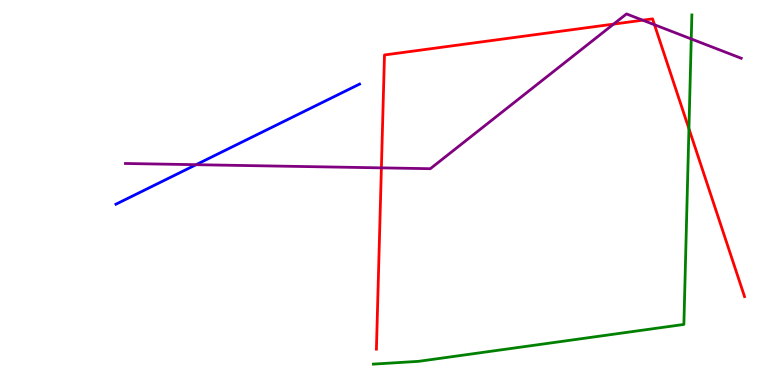[{'lines': ['blue', 'red'], 'intersections': []}, {'lines': ['green', 'red'], 'intersections': [{'x': 8.89, 'y': 6.66}]}, {'lines': ['purple', 'red'], 'intersections': [{'x': 4.92, 'y': 5.64}, {'x': 7.92, 'y': 9.37}, {'x': 8.29, 'y': 9.48}, {'x': 8.44, 'y': 9.36}]}, {'lines': ['blue', 'green'], 'intersections': []}, {'lines': ['blue', 'purple'], 'intersections': [{'x': 2.53, 'y': 5.72}]}, {'lines': ['green', 'purple'], 'intersections': [{'x': 8.92, 'y': 8.99}]}]